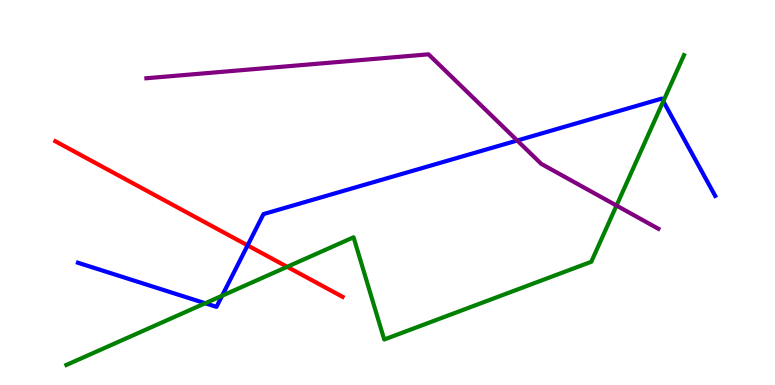[{'lines': ['blue', 'red'], 'intersections': [{'x': 3.2, 'y': 3.63}]}, {'lines': ['green', 'red'], 'intersections': [{'x': 3.71, 'y': 3.07}]}, {'lines': ['purple', 'red'], 'intersections': []}, {'lines': ['blue', 'green'], 'intersections': [{'x': 2.65, 'y': 2.12}, {'x': 2.87, 'y': 2.32}, {'x': 8.56, 'y': 7.37}]}, {'lines': ['blue', 'purple'], 'intersections': [{'x': 6.67, 'y': 6.35}]}, {'lines': ['green', 'purple'], 'intersections': [{'x': 7.95, 'y': 4.66}]}]